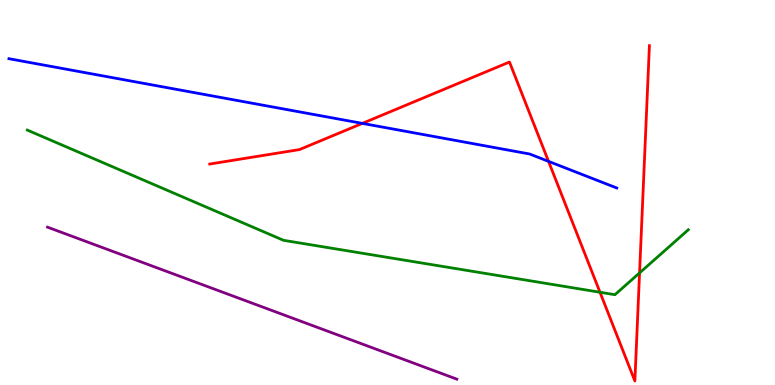[{'lines': ['blue', 'red'], 'intersections': [{'x': 4.68, 'y': 6.8}, {'x': 7.08, 'y': 5.81}]}, {'lines': ['green', 'red'], 'intersections': [{'x': 7.74, 'y': 2.41}, {'x': 8.25, 'y': 2.91}]}, {'lines': ['purple', 'red'], 'intersections': []}, {'lines': ['blue', 'green'], 'intersections': []}, {'lines': ['blue', 'purple'], 'intersections': []}, {'lines': ['green', 'purple'], 'intersections': []}]